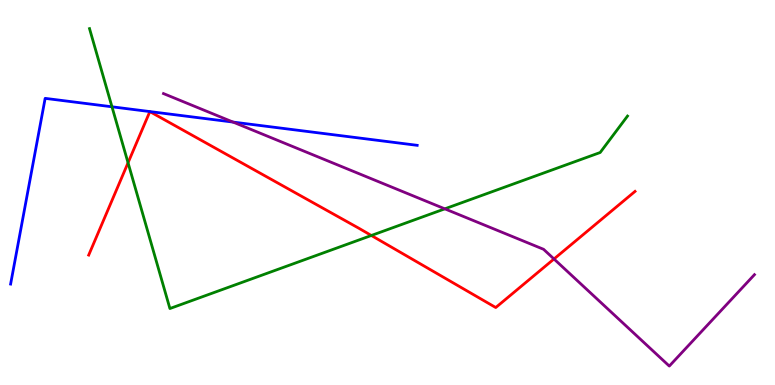[{'lines': ['blue', 'red'], 'intersections': []}, {'lines': ['green', 'red'], 'intersections': [{'x': 1.65, 'y': 5.77}, {'x': 4.79, 'y': 3.88}]}, {'lines': ['purple', 'red'], 'intersections': [{'x': 7.15, 'y': 3.27}]}, {'lines': ['blue', 'green'], 'intersections': [{'x': 1.44, 'y': 7.23}]}, {'lines': ['blue', 'purple'], 'intersections': [{'x': 3.01, 'y': 6.83}]}, {'lines': ['green', 'purple'], 'intersections': [{'x': 5.74, 'y': 4.58}]}]